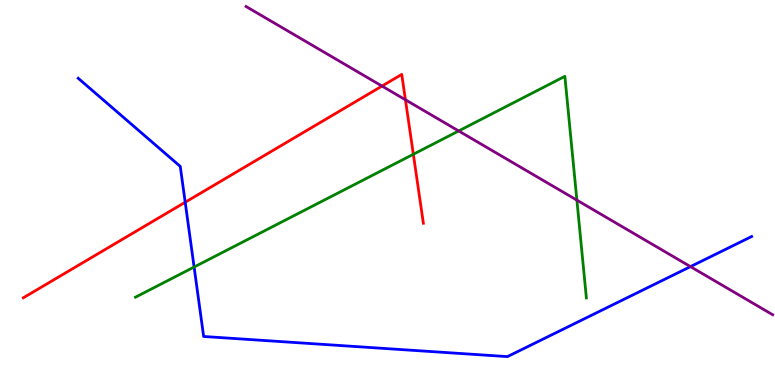[{'lines': ['blue', 'red'], 'intersections': [{'x': 2.39, 'y': 4.75}]}, {'lines': ['green', 'red'], 'intersections': [{'x': 5.33, 'y': 5.99}]}, {'lines': ['purple', 'red'], 'intersections': [{'x': 4.93, 'y': 7.76}, {'x': 5.23, 'y': 7.41}]}, {'lines': ['blue', 'green'], 'intersections': [{'x': 2.5, 'y': 3.06}]}, {'lines': ['blue', 'purple'], 'intersections': [{'x': 8.91, 'y': 3.07}]}, {'lines': ['green', 'purple'], 'intersections': [{'x': 5.92, 'y': 6.6}, {'x': 7.44, 'y': 4.8}]}]